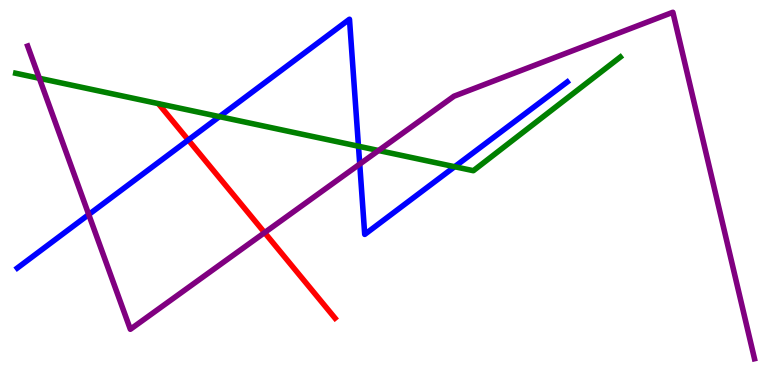[{'lines': ['blue', 'red'], 'intersections': [{'x': 2.43, 'y': 6.36}]}, {'lines': ['green', 'red'], 'intersections': []}, {'lines': ['purple', 'red'], 'intersections': [{'x': 3.41, 'y': 3.96}]}, {'lines': ['blue', 'green'], 'intersections': [{'x': 2.83, 'y': 6.97}, {'x': 4.63, 'y': 6.2}, {'x': 5.87, 'y': 5.67}]}, {'lines': ['blue', 'purple'], 'intersections': [{'x': 1.15, 'y': 4.43}, {'x': 4.64, 'y': 5.74}]}, {'lines': ['green', 'purple'], 'intersections': [{'x': 0.508, 'y': 7.97}, {'x': 4.88, 'y': 6.09}]}]